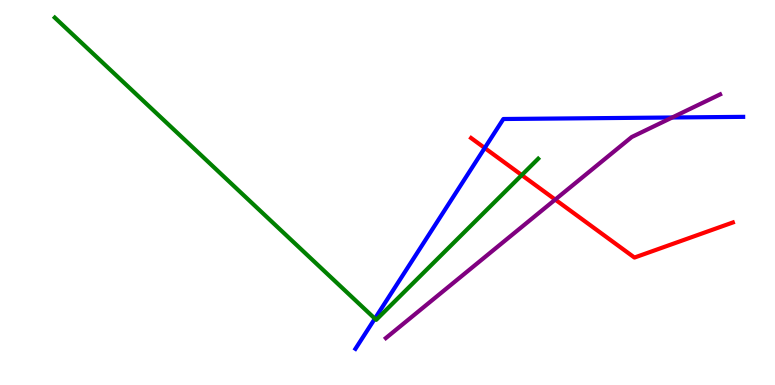[{'lines': ['blue', 'red'], 'intersections': [{'x': 6.25, 'y': 6.16}]}, {'lines': ['green', 'red'], 'intersections': [{'x': 6.73, 'y': 5.45}]}, {'lines': ['purple', 'red'], 'intersections': [{'x': 7.16, 'y': 4.82}]}, {'lines': ['blue', 'green'], 'intersections': [{'x': 4.84, 'y': 1.72}]}, {'lines': ['blue', 'purple'], 'intersections': [{'x': 8.67, 'y': 6.95}]}, {'lines': ['green', 'purple'], 'intersections': []}]